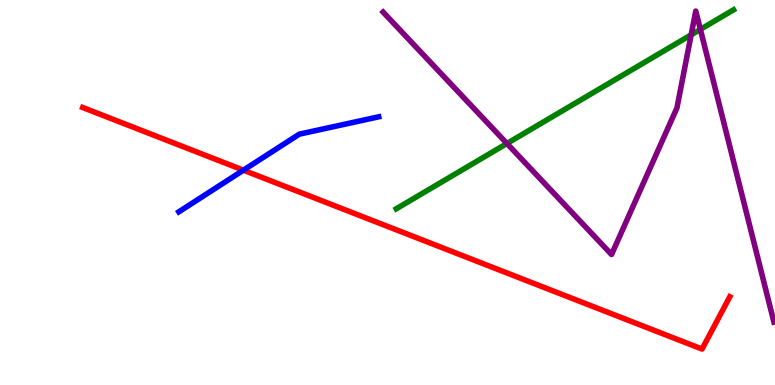[{'lines': ['blue', 'red'], 'intersections': [{'x': 3.14, 'y': 5.58}]}, {'lines': ['green', 'red'], 'intersections': []}, {'lines': ['purple', 'red'], 'intersections': []}, {'lines': ['blue', 'green'], 'intersections': []}, {'lines': ['blue', 'purple'], 'intersections': []}, {'lines': ['green', 'purple'], 'intersections': [{'x': 6.54, 'y': 6.27}, {'x': 8.92, 'y': 9.1}, {'x': 9.04, 'y': 9.24}]}]